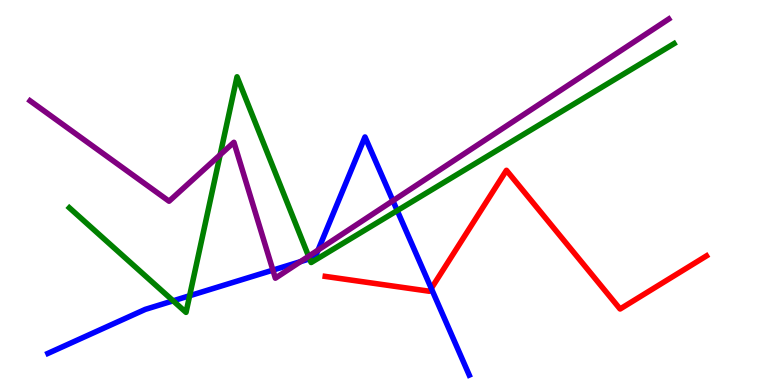[{'lines': ['blue', 'red'], 'intersections': [{'x': 5.57, 'y': 2.51}]}, {'lines': ['green', 'red'], 'intersections': []}, {'lines': ['purple', 'red'], 'intersections': []}, {'lines': ['blue', 'green'], 'intersections': [{'x': 2.23, 'y': 2.19}, {'x': 2.45, 'y': 2.32}, {'x': 4.0, 'y': 3.28}, {'x': 5.13, 'y': 4.53}]}, {'lines': ['blue', 'purple'], 'intersections': [{'x': 3.52, 'y': 2.98}, {'x': 3.88, 'y': 3.2}, {'x': 4.1, 'y': 3.51}, {'x': 5.07, 'y': 4.79}]}, {'lines': ['green', 'purple'], 'intersections': [{'x': 2.84, 'y': 5.98}, {'x': 3.98, 'y': 3.34}]}]